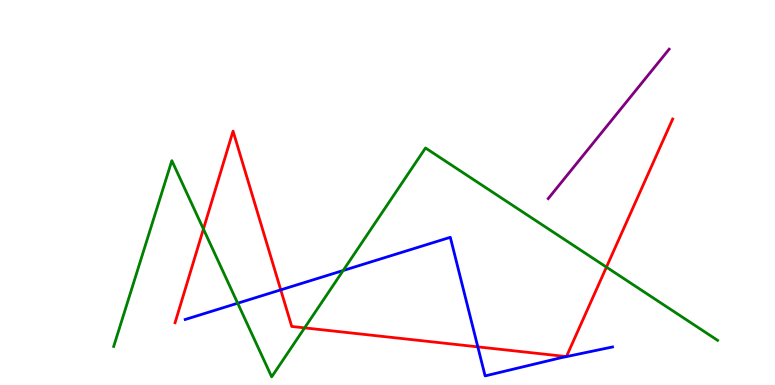[{'lines': ['blue', 'red'], 'intersections': [{'x': 3.62, 'y': 2.47}, {'x': 6.17, 'y': 0.991}]}, {'lines': ['green', 'red'], 'intersections': [{'x': 2.62, 'y': 4.05}, {'x': 3.93, 'y': 1.48}, {'x': 7.82, 'y': 3.06}]}, {'lines': ['purple', 'red'], 'intersections': []}, {'lines': ['blue', 'green'], 'intersections': [{'x': 3.07, 'y': 2.12}, {'x': 4.43, 'y': 2.97}]}, {'lines': ['blue', 'purple'], 'intersections': []}, {'lines': ['green', 'purple'], 'intersections': []}]